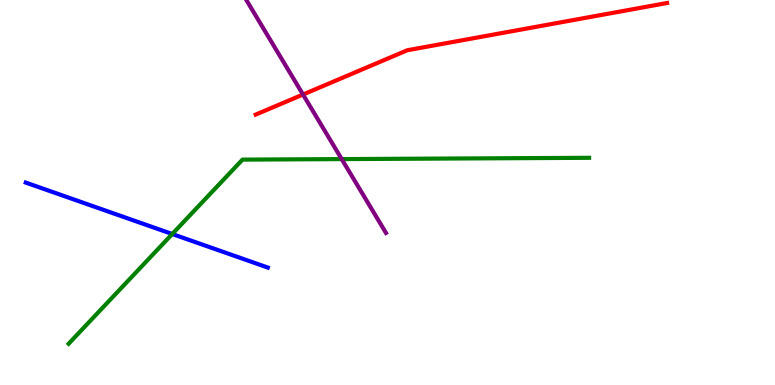[{'lines': ['blue', 'red'], 'intersections': []}, {'lines': ['green', 'red'], 'intersections': []}, {'lines': ['purple', 'red'], 'intersections': [{'x': 3.91, 'y': 7.54}]}, {'lines': ['blue', 'green'], 'intersections': [{'x': 2.22, 'y': 3.92}]}, {'lines': ['blue', 'purple'], 'intersections': []}, {'lines': ['green', 'purple'], 'intersections': [{'x': 4.41, 'y': 5.87}]}]